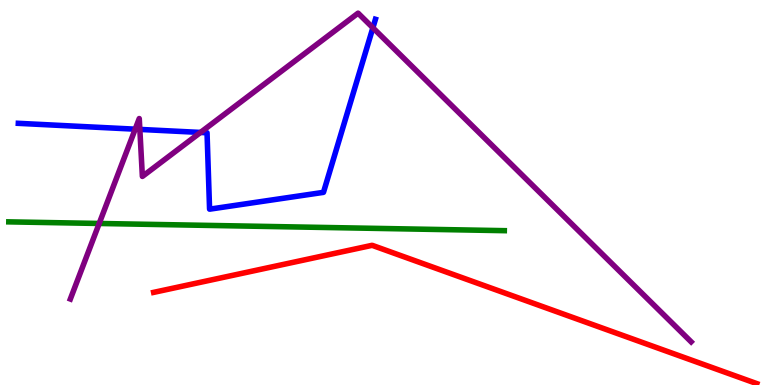[{'lines': ['blue', 'red'], 'intersections': []}, {'lines': ['green', 'red'], 'intersections': []}, {'lines': ['purple', 'red'], 'intersections': []}, {'lines': ['blue', 'green'], 'intersections': []}, {'lines': ['blue', 'purple'], 'intersections': [{'x': 1.74, 'y': 6.64}, {'x': 1.8, 'y': 6.64}, {'x': 2.59, 'y': 6.56}, {'x': 4.81, 'y': 9.28}]}, {'lines': ['green', 'purple'], 'intersections': [{'x': 1.28, 'y': 4.2}]}]